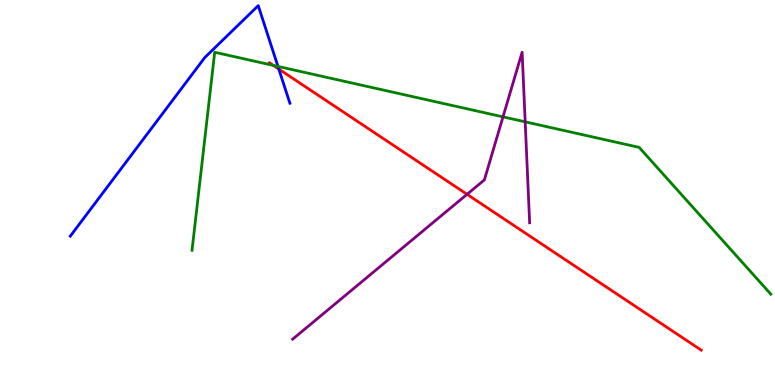[{'lines': ['blue', 'red'], 'intersections': [{'x': 3.6, 'y': 8.21}]}, {'lines': ['green', 'red'], 'intersections': [{'x': 3.53, 'y': 8.3}]}, {'lines': ['purple', 'red'], 'intersections': [{'x': 6.03, 'y': 4.95}]}, {'lines': ['blue', 'green'], 'intersections': [{'x': 3.59, 'y': 8.27}]}, {'lines': ['blue', 'purple'], 'intersections': []}, {'lines': ['green', 'purple'], 'intersections': [{'x': 6.49, 'y': 6.96}, {'x': 6.78, 'y': 6.84}]}]